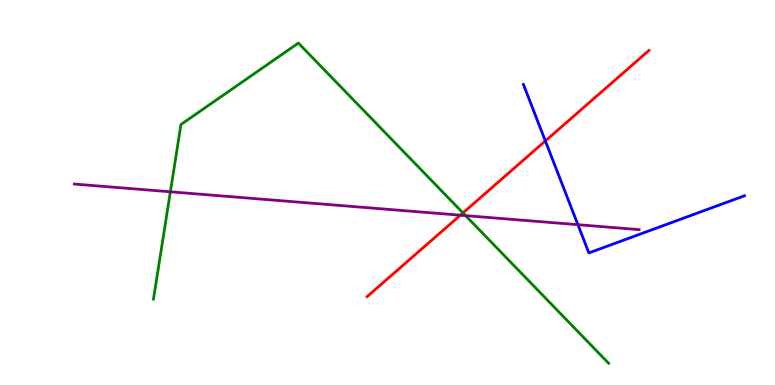[{'lines': ['blue', 'red'], 'intersections': [{'x': 7.04, 'y': 6.34}]}, {'lines': ['green', 'red'], 'intersections': [{'x': 5.97, 'y': 4.47}]}, {'lines': ['purple', 'red'], 'intersections': [{'x': 5.94, 'y': 4.41}]}, {'lines': ['blue', 'green'], 'intersections': []}, {'lines': ['blue', 'purple'], 'intersections': [{'x': 7.46, 'y': 4.16}]}, {'lines': ['green', 'purple'], 'intersections': [{'x': 2.2, 'y': 5.02}, {'x': 6.01, 'y': 4.4}]}]